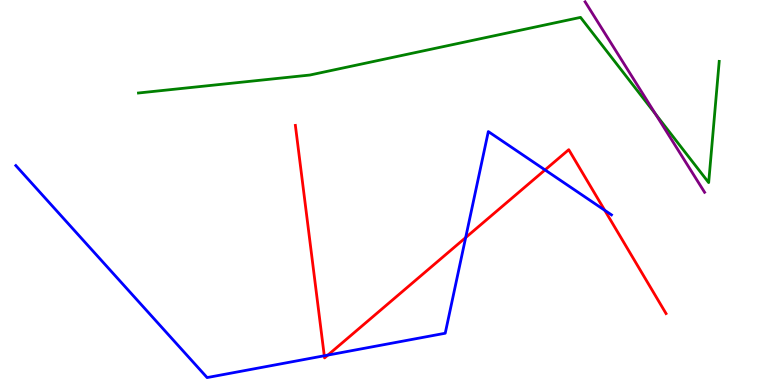[{'lines': ['blue', 'red'], 'intersections': [{'x': 4.18, 'y': 0.759}, {'x': 4.23, 'y': 0.777}, {'x': 6.01, 'y': 3.83}, {'x': 7.03, 'y': 5.59}, {'x': 7.8, 'y': 4.54}]}, {'lines': ['green', 'red'], 'intersections': []}, {'lines': ['purple', 'red'], 'intersections': []}, {'lines': ['blue', 'green'], 'intersections': []}, {'lines': ['blue', 'purple'], 'intersections': []}, {'lines': ['green', 'purple'], 'intersections': [{'x': 8.46, 'y': 7.04}]}]